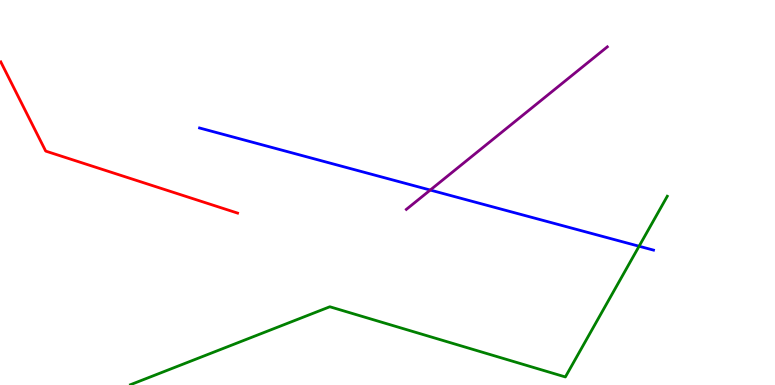[{'lines': ['blue', 'red'], 'intersections': []}, {'lines': ['green', 'red'], 'intersections': []}, {'lines': ['purple', 'red'], 'intersections': []}, {'lines': ['blue', 'green'], 'intersections': [{'x': 8.25, 'y': 3.6}]}, {'lines': ['blue', 'purple'], 'intersections': [{'x': 5.55, 'y': 5.06}]}, {'lines': ['green', 'purple'], 'intersections': []}]